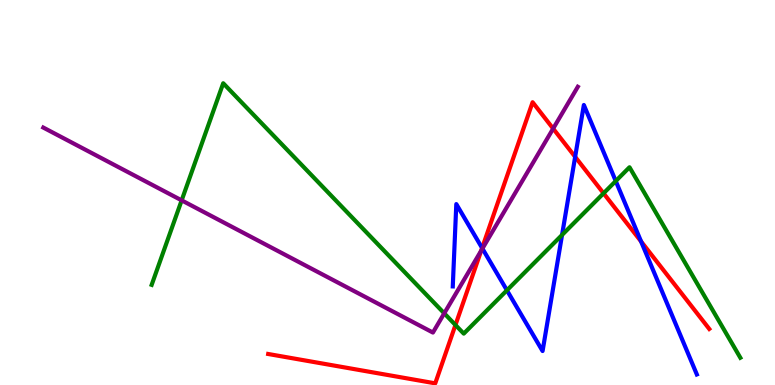[{'lines': ['blue', 'red'], 'intersections': [{'x': 6.22, 'y': 3.56}, {'x': 7.42, 'y': 5.93}, {'x': 8.27, 'y': 3.73}]}, {'lines': ['green', 'red'], 'intersections': [{'x': 5.88, 'y': 1.56}, {'x': 7.79, 'y': 4.98}]}, {'lines': ['purple', 'red'], 'intersections': [{'x': 6.21, 'y': 3.49}, {'x': 7.14, 'y': 6.66}]}, {'lines': ['blue', 'green'], 'intersections': [{'x': 6.54, 'y': 2.46}, {'x': 7.25, 'y': 3.9}, {'x': 7.95, 'y': 5.3}]}, {'lines': ['blue', 'purple'], 'intersections': [{'x': 6.22, 'y': 3.54}]}, {'lines': ['green', 'purple'], 'intersections': [{'x': 2.34, 'y': 4.8}, {'x': 5.73, 'y': 1.86}]}]